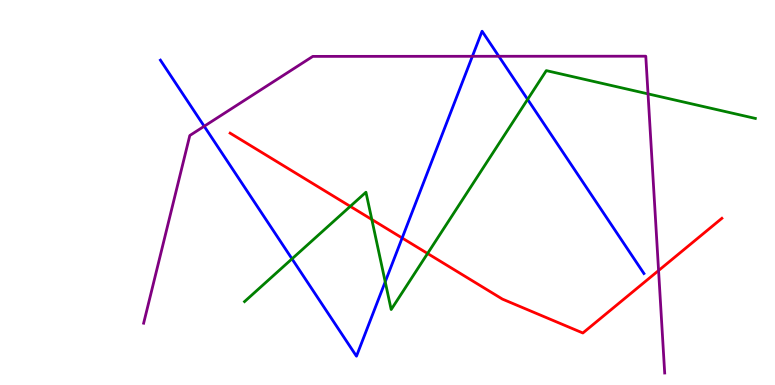[{'lines': ['blue', 'red'], 'intersections': [{'x': 5.19, 'y': 3.82}]}, {'lines': ['green', 'red'], 'intersections': [{'x': 4.52, 'y': 4.64}, {'x': 4.8, 'y': 4.3}, {'x': 5.52, 'y': 3.42}]}, {'lines': ['purple', 'red'], 'intersections': [{'x': 8.5, 'y': 2.97}]}, {'lines': ['blue', 'green'], 'intersections': [{'x': 3.77, 'y': 3.28}, {'x': 4.97, 'y': 2.68}, {'x': 6.81, 'y': 7.42}]}, {'lines': ['blue', 'purple'], 'intersections': [{'x': 2.63, 'y': 6.72}, {'x': 6.1, 'y': 8.54}, {'x': 6.44, 'y': 8.54}]}, {'lines': ['green', 'purple'], 'intersections': [{'x': 8.36, 'y': 7.56}]}]